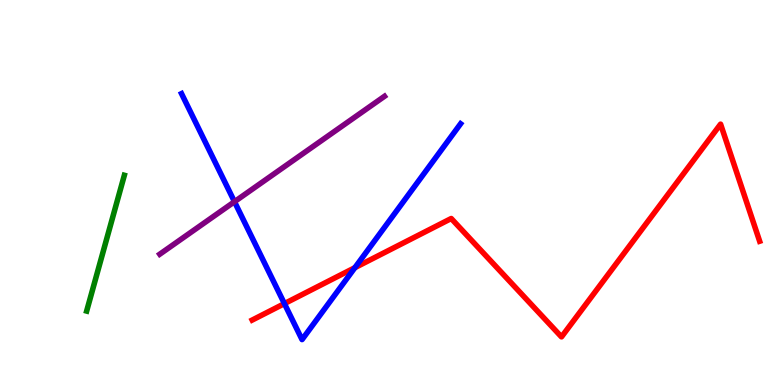[{'lines': ['blue', 'red'], 'intersections': [{'x': 3.67, 'y': 2.11}, {'x': 4.58, 'y': 3.05}]}, {'lines': ['green', 'red'], 'intersections': []}, {'lines': ['purple', 'red'], 'intersections': []}, {'lines': ['blue', 'green'], 'intersections': []}, {'lines': ['blue', 'purple'], 'intersections': [{'x': 3.03, 'y': 4.76}]}, {'lines': ['green', 'purple'], 'intersections': []}]